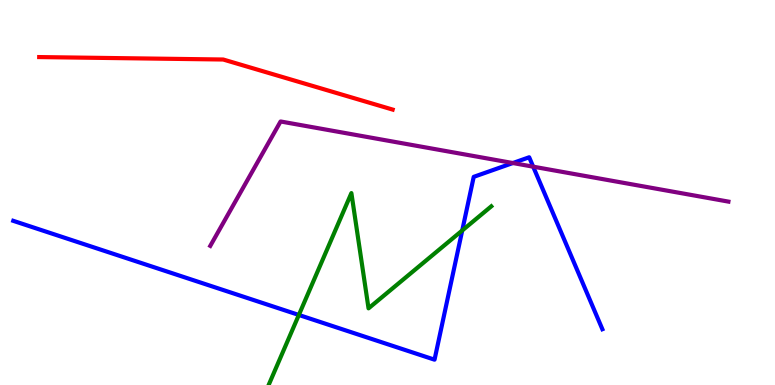[{'lines': ['blue', 'red'], 'intersections': []}, {'lines': ['green', 'red'], 'intersections': []}, {'lines': ['purple', 'red'], 'intersections': []}, {'lines': ['blue', 'green'], 'intersections': [{'x': 3.86, 'y': 1.82}, {'x': 5.96, 'y': 4.01}]}, {'lines': ['blue', 'purple'], 'intersections': [{'x': 6.62, 'y': 5.77}, {'x': 6.88, 'y': 5.67}]}, {'lines': ['green', 'purple'], 'intersections': []}]